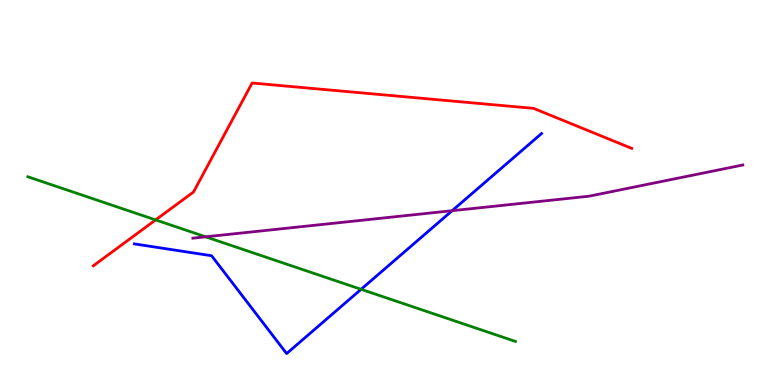[{'lines': ['blue', 'red'], 'intersections': []}, {'lines': ['green', 'red'], 'intersections': [{'x': 2.01, 'y': 4.29}]}, {'lines': ['purple', 'red'], 'intersections': []}, {'lines': ['blue', 'green'], 'intersections': [{'x': 4.66, 'y': 2.49}]}, {'lines': ['blue', 'purple'], 'intersections': [{'x': 5.83, 'y': 4.53}]}, {'lines': ['green', 'purple'], 'intersections': [{'x': 2.65, 'y': 3.85}]}]